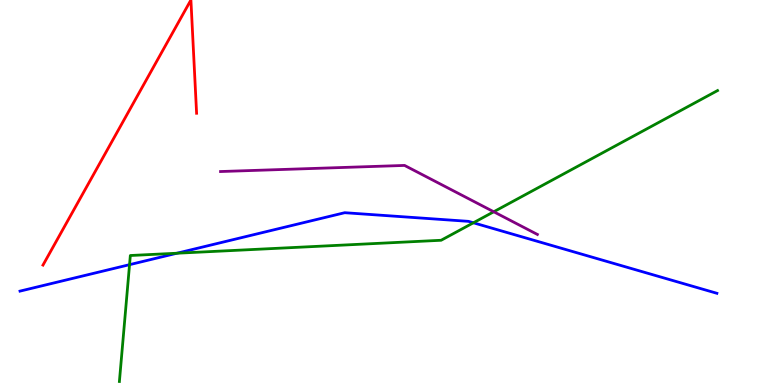[{'lines': ['blue', 'red'], 'intersections': []}, {'lines': ['green', 'red'], 'intersections': []}, {'lines': ['purple', 'red'], 'intersections': []}, {'lines': ['blue', 'green'], 'intersections': [{'x': 1.67, 'y': 3.13}, {'x': 2.28, 'y': 3.42}, {'x': 6.11, 'y': 4.21}]}, {'lines': ['blue', 'purple'], 'intersections': []}, {'lines': ['green', 'purple'], 'intersections': [{'x': 6.37, 'y': 4.5}]}]